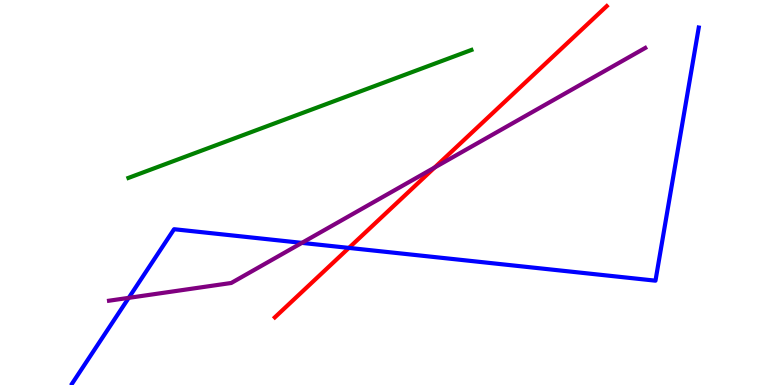[{'lines': ['blue', 'red'], 'intersections': [{'x': 4.5, 'y': 3.56}]}, {'lines': ['green', 'red'], 'intersections': []}, {'lines': ['purple', 'red'], 'intersections': [{'x': 5.61, 'y': 5.65}]}, {'lines': ['blue', 'green'], 'intersections': []}, {'lines': ['blue', 'purple'], 'intersections': [{'x': 1.66, 'y': 2.26}, {'x': 3.9, 'y': 3.69}]}, {'lines': ['green', 'purple'], 'intersections': []}]